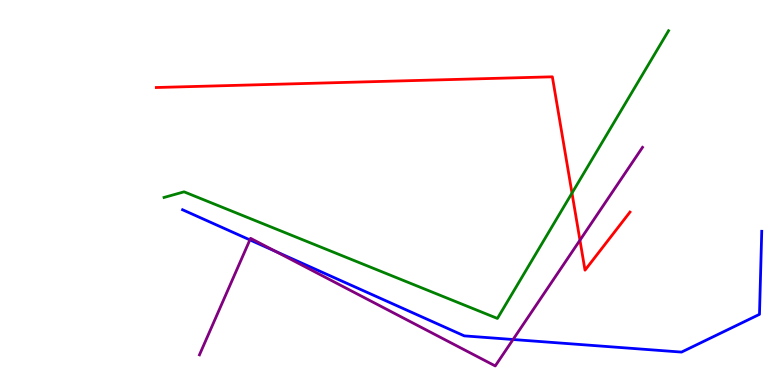[{'lines': ['blue', 'red'], 'intersections': []}, {'lines': ['green', 'red'], 'intersections': [{'x': 7.38, 'y': 4.99}]}, {'lines': ['purple', 'red'], 'intersections': [{'x': 7.48, 'y': 3.76}]}, {'lines': ['blue', 'green'], 'intersections': []}, {'lines': ['blue', 'purple'], 'intersections': [{'x': 3.22, 'y': 3.77}, {'x': 3.56, 'y': 3.47}, {'x': 6.62, 'y': 1.18}]}, {'lines': ['green', 'purple'], 'intersections': []}]